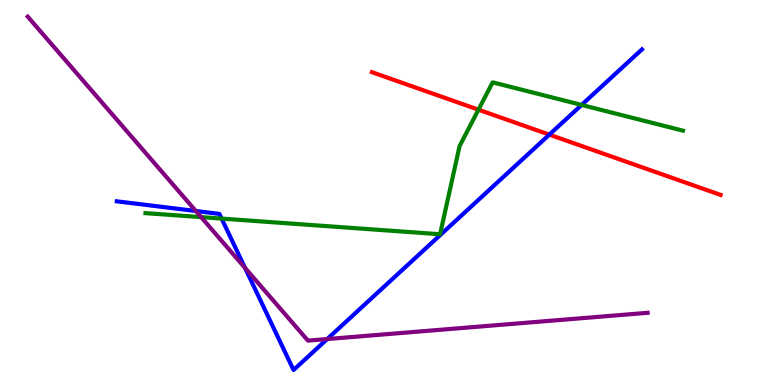[{'lines': ['blue', 'red'], 'intersections': [{'x': 7.09, 'y': 6.5}]}, {'lines': ['green', 'red'], 'intersections': [{'x': 6.17, 'y': 7.15}]}, {'lines': ['purple', 'red'], 'intersections': []}, {'lines': ['blue', 'green'], 'intersections': [{'x': 2.86, 'y': 4.32}, {'x': 7.5, 'y': 7.27}]}, {'lines': ['blue', 'purple'], 'intersections': [{'x': 2.53, 'y': 4.52}, {'x': 3.16, 'y': 3.04}, {'x': 4.22, 'y': 1.19}]}, {'lines': ['green', 'purple'], 'intersections': [{'x': 2.6, 'y': 4.36}]}]